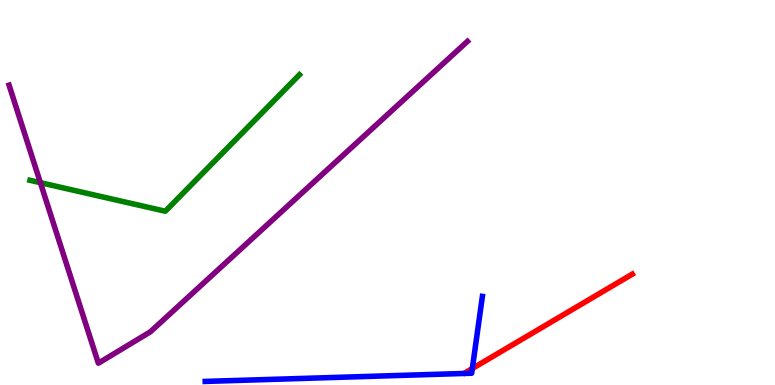[{'lines': ['blue', 'red'], 'intersections': [{'x': 6.09, 'y': 0.428}]}, {'lines': ['green', 'red'], 'intersections': []}, {'lines': ['purple', 'red'], 'intersections': []}, {'lines': ['blue', 'green'], 'intersections': []}, {'lines': ['blue', 'purple'], 'intersections': []}, {'lines': ['green', 'purple'], 'intersections': [{'x': 0.521, 'y': 5.26}]}]